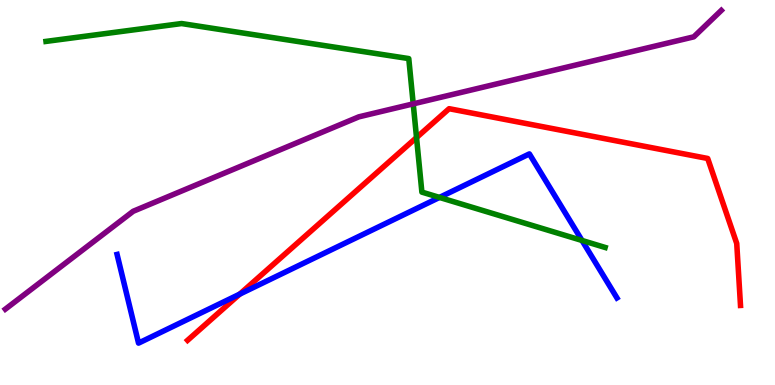[{'lines': ['blue', 'red'], 'intersections': [{'x': 3.09, 'y': 2.36}]}, {'lines': ['green', 'red'], 'intersections': [{'x': 5.37, 'y': 6.43}]}, {'lines': ['purple', 'red'], 'intersections': []}, {'lines': ['blue', 'green'], 'intersections': [{'x': 5.67, 'y': 4.87}, {'x': 7.51, 'y': 3.75}]}, {'lines': ['blue', 'purple'], 'intersections': []}, {'lines': ['green', 'purple'], 'intersections': [{'x': 5.33, 'y': 7.3}]}]